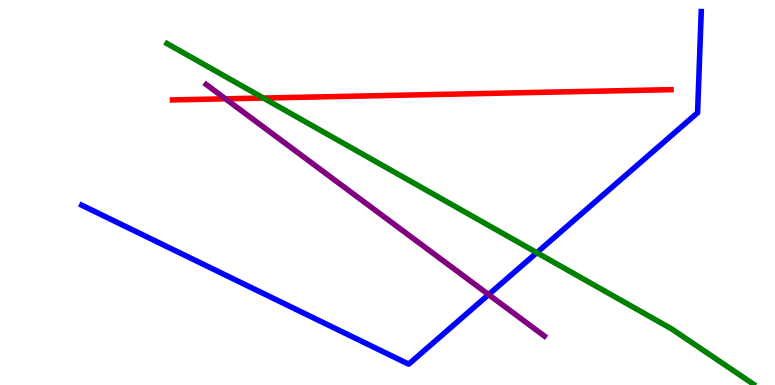[{'lines': ['blue', 'red'], 'intersections': []}, {'lines': ['green', 'red'], 'intersections': [{'x': 3.4, 'y': 7.45}]}, {'lines': ['purple', 'red'], 'intersections': [{'x': 2.91, 'y': 7.43}]}, {'lines': ['blue', 'green'], 'intersections': [{'x': 6.93, 'y': 3.44}]}, {'lines': ['blue', 'purple'], 'intersections': [{'x': 6.3, 'y': 2.35}]}, {'lines': ['green', 'purple'], 'intersections': []}]